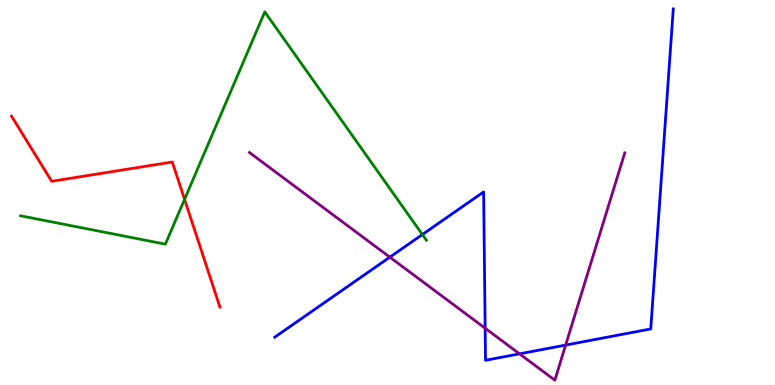[{'lines': ['blue', 'red'], 'intersections': []}, {'lines': ['green', 'red'], 'intersections': [{'x': 2.38, 'y': 4.82}]}, {'lines': ['purple', 'red'], 'intersections': []}, {'lines': ['blue', 'green'], 'intersections': [{'x': 5.45, 'y': 3.91}]}, {'lines': ['blue', 'purple'], 'intersections': [{'x': 5.03, 'y': 3.32}, {'x': 6.26, 'y': 1.47}, {'x': 6.7, 'y': 0.809}, {'x': 7.3, 'y': 1.04}]}, {'lines': ['green', 'purple'], 'intersections': []}]